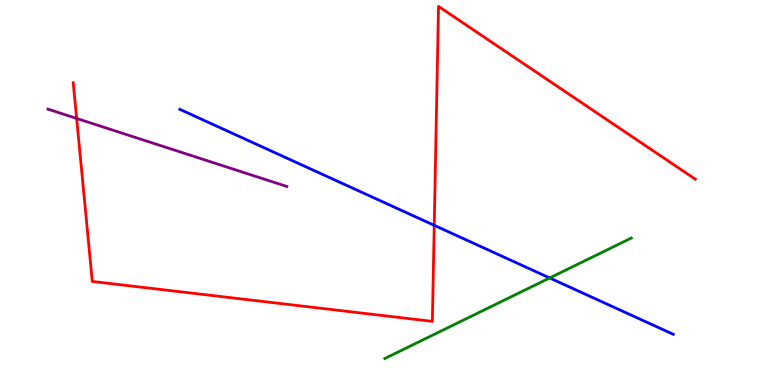[{'lines': ['blue', 'red'], 'intersections': [{'x': 5.6, 'y': 4.15}]}, {'lines': ['green', 'red'], 'intersections': []}, {'lines': ['purple', 'red'], 'intersections': [{'x': 0.989, 'y': 6.92}]}, {'lines': ['blue', 'green'], 'intersections': [{'x': 7.09, 'y': 2.78}]}, {'lines': ['blue', 'purple'], 'intersections': []}, {'lines': ['green', 'purple'], 'intersections': []}]